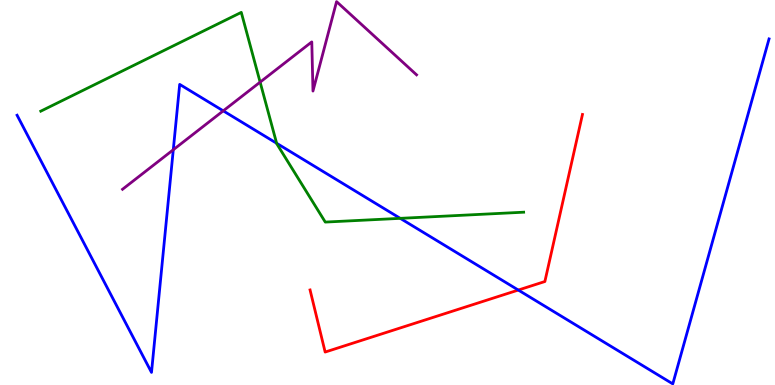[{'lines': ['blue', 'red'], 'intersections': [{'x': 6.69, 'y': 2.47}]}, {'lines': ['green', 'red'], 'intersections': []}, {'lines': ['purple', 'red'], 'intersections': []}, {'lines': ['blue', 'green'], 'intersections': [{'x': 3.57, 'y': 6.28}, {'x': 5.16, 'y': 4.33}]}, {'lines': ['blue', 'purple'], 'intersections': [{'x': 2.24, 'y': 6.11}, {'x': 2.88, 'y': 7.12}]}, {'lines': ['green', 'purple'], 'intersections': [{'x': 3.36, 'y': 7.87}]}]